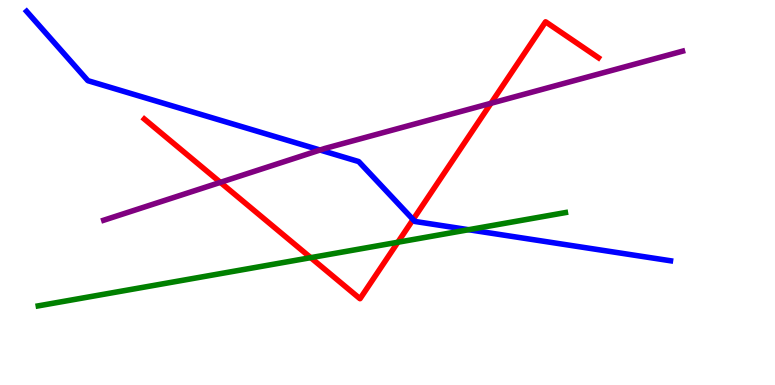[{'lines': ['blue', 'red'], 'intersections': [{'x': 5.33, 'y': 4.3}]}, {'lines': ['green', 'red'], 'intersections': [{'x': 4.01, 'y': 3.31}, {'x': 5.13, 'y': 3.71}]}, {'lines': ['purple', 'red'], 'intersections': [{'x': 2.84, 'y': 5.26}, {'x': 6.34, 'y': 7.32}]}, {'lines': ['blue', 'green'], 'intersections': [{'x': 6.05, 'y': 4.03}]}, {'lines': ['blue', 'purple'], 'intersections': [{'x': 4.13, 'y': 6.1}]}, {'lines': ['green', 'purple'], 'intersections': []}]